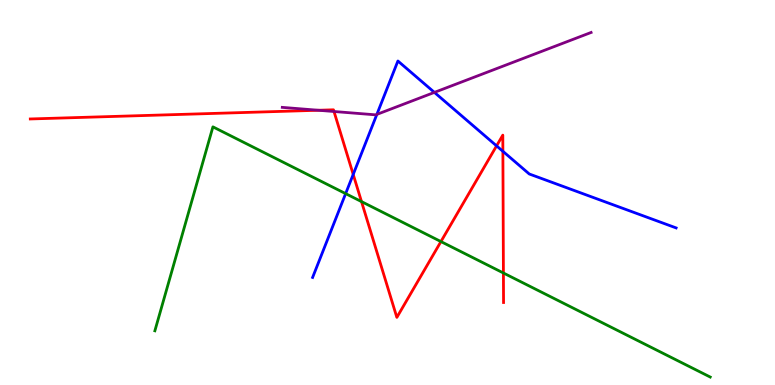[{'lines': ['blue', 'red'], 'intersections': [{'x': 4.56, 'y': 5.47}, {'x': 6.41, 'y': 6.21}, {'x': 6.49, 'y': 6.07}]}, {'lines': ['green', 'red'], 'intersections': [{'x': 4.66, 'y': 4.76}, {'x': 5.69, 'y': 3.73}, {'x': 6.5, 'y': 2.91}]}, {'lines': ['purple', 'red'], 'intersections': [{'x': 4.11, 'y': 7.14}, {'x': 4.31, 'y': 7.1}]}, {'lines': ['blue', 'green'], 'intersections': [{'x': 4.46, 'y': 4.97}]}, {'lines': ['blue', 'purple'], 'intersections': [{'x': 4.86, 'y': 7.03}, {'x': 5.61, 'y': 7.6}]}, {'lines': ['green', 'purple'], 'intersections': []}]